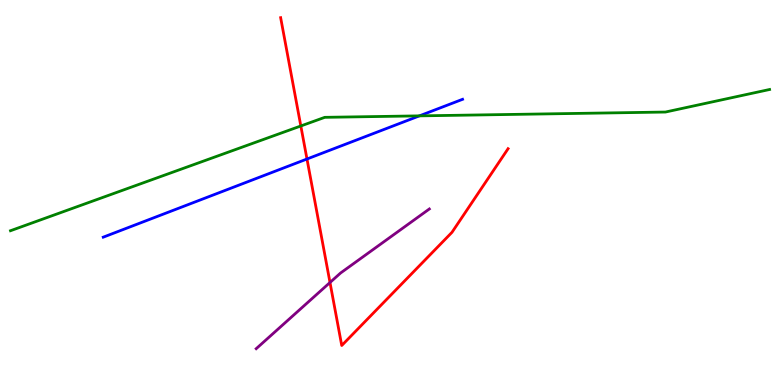[{'lines': ['blue', 'red'], 'intersections': [{'x': 3.96, 'y': 5.87}]}, {'lines': ['green', 'red'], 'intersections': [{'x': 3.88, 'y': 6.73}]}, {'lines': ['purple', 'red'], 'intersections': [{'x': 4.26, 'y': 2.66}]}, {'lines': ['blue', 'green'], 'intersections': [{'x': 5.41, 'y': 6.99}]}, {'lines': ['blue', 'purple'], 'intersections': []}, {'lines': ['green', 'purple'], 'intersections': []}]